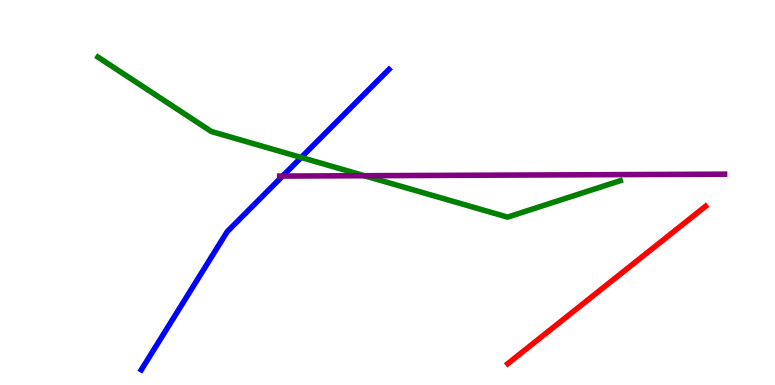[{'lines': ['blue', 'red'], 'intersections': []}, {'lines': ['green', 'red'], 'intersections': []}, {'lines': ['purple', 'red'], 'intersections': []}, {'lines': ['blue', 'green'], 'intersections': [{'x': 3.89, 'y': 5.91}]}, {'lines': ['blue', 'purple'], 'intersections': [{'x': 3.65, 'y': 5.43}]}, {'lines': ['green', 'purple'], 'intersections': [{'x': 4.7, 'y': 5.44}]}]